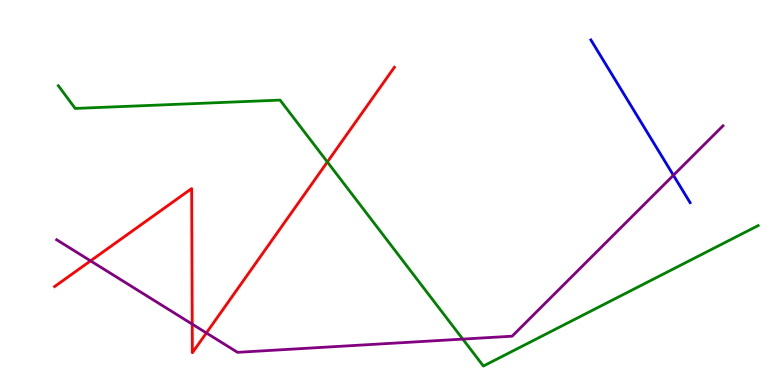[{'lines': ['blue', 'red'], 'intersections': []}, {'lines': ['green', 'red'], 'intersections': [{'x': 4.22, 'y': 5.79}]}, {'lines': ['purple', 'red'], 'intersections': [{'x': 1.17, 'y': 3.22}, {'x': 2.48, 'y': 1.58}, {'x': 2.66, 'y': 1.35}]}, {'lines': ['blue', 'green'], 'intersections': []}, {'lines': ['blue', 'purple'], 'intersections': [{'x': 8.69, 'y': 5.45}]}, {'lines': ['green', 'purple'], 'intersections': [{'x': 5.97, 'y': 1.19}]}]